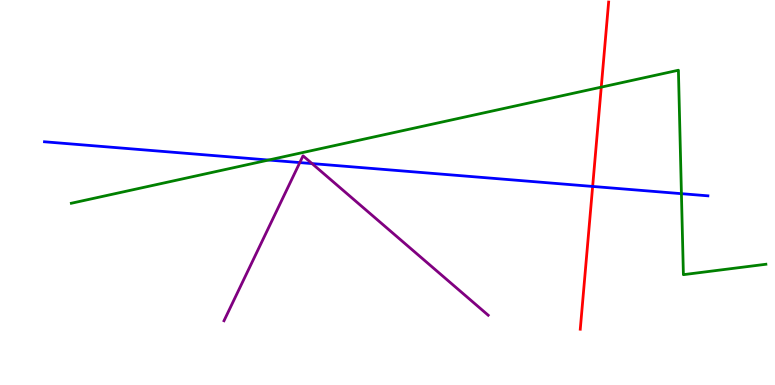[{'lines': ['blue', 'red'], 'intersections': [{'x': 7.65, 'y': 5.16}]}, {'lines': ['green', 'red'], 'intersections': [{'x': 7.76, 'y': 7.74}]}, {'lines': ['purple', 'red'], 'intersections': []}, {'lines': ['blue', 'green'], 'intersections': [{'x': 3.47, 'y': 5.84}, {'x': 8.79, 'y': 4.97}]}, {'lines': ['blue', 'purple'], 'intersections': [{'x': 3.87, 'y': 5.78}, {'x': 4.03, 'y': 5.75}]}, {'lines': ['green', 'purple'], 'intersections': []}]